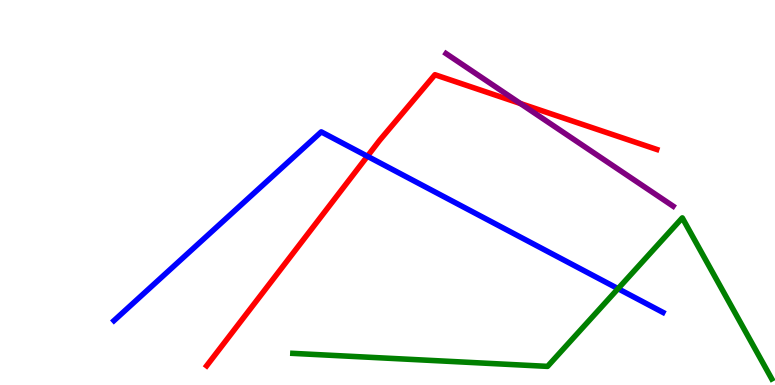[{'lines': ['blue', 'red'], 'intersections': [{'x': 4.74, 'y': 5.94}]}, {'lines': ['green', 'red'], 'intersections': []}, {'lines': ['purple', 'red'], 'intersections': [{'x': 6.71, 'y': 7.31}]}, {'lines': ['blue', 'green'], 'intersections': [{'x': 7.97, 'y': 2.5}]}, {'lines': ['blue', 'purple'], 'intersections': []}, {'lines': ['green', 'purple'], 'intersections': []}]